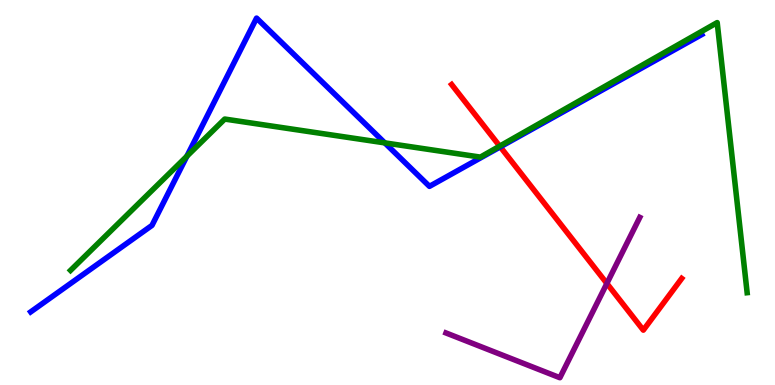[{'lines': ['blue', 'red'], 'intersections': [{'x': 6.46, 'y': 6.19}]}, {'lines': ['green', 'red'], 'intersections': [{'x': 6.45, 'y': 6.2}]}, {'lines': ['purple', 'red'], 'intersections': [{'x': 7.83, 'y': 2.64}]}, {'lines': ['blue', 'green'], 'intersections': [{'x': 2.41, 'y': 5.94}, {'x': 4.97, 'y': 6.29}]}, {'lines': ['blue', 'purple'], 'intersections': []}, {'lines': ['green', 'purple'], 'intersections': []}]